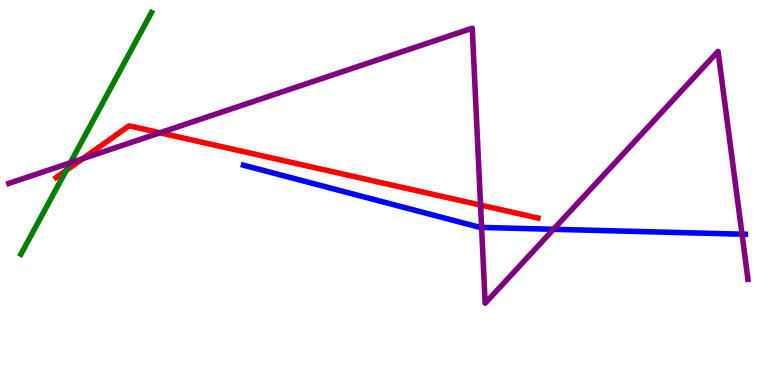[{'lines': ['blue', 'red'], 'intersections': []}, {'lines': ['green', 'red'], 'intersections': [{'x': 0.854, 'y': 5.57}]}, {'lines': ['purple', 'red'], 'intersections': [{'x': 1.07, 'y': 5.88}, {'x': 2.06, 'y': 6.55}, {'x': 6.2, 'y': 4.67}]}, {'lines': ['blue', 'green'], 'intersections': []}, {'lines': ['blue', 'purple'], 'intersections': [{'x': 6.21, 'y': 4.09}, {'x': 7.14, 'y': 4.04}, {'x': 9.57, 'y': 3.92}]}, {'lines': ['green', 'purple'], 'intersections': [{'x': 0.907, 'y': 5.77}]}]